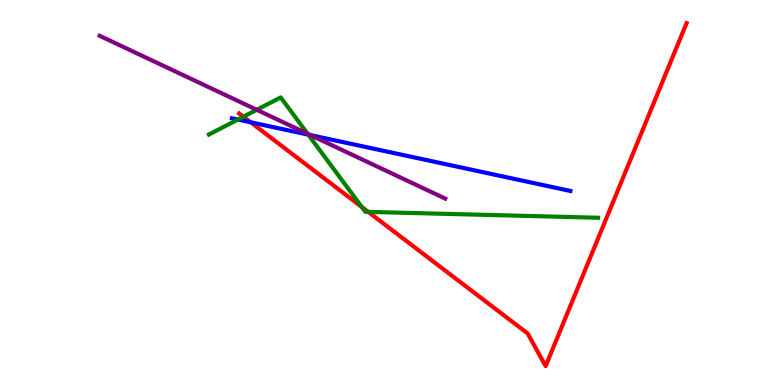[{'lines': ['blue', 'red'], 'intersections': [{'x': 3.23, 'y': 6.82}]}, {'lines': ['green', 'red'], 'intersections': [{'x': 3.14, 'y': 6.97}, {'x': 4.67, 'y': 4.62}, {'x': 4.75, 'y': 4.5}]}, {'lines': ['purple', 'red'], 'intersections': []}, {'lines': ['blue', 'green'], 'intersections': [{'x': 3.07, 'y': 6.9}, {'x': 3.98, 'y': 6.5}]}, {'lines': ['blue', 'purple'], 'intersections': [{'x': 4.01, 'y': 6.49}]}, {'lines': ['green', 'purple'], 'intersections': [{'x': 3.31, 'y': 7.15}, {'x': 3.97, 'y': 6.53}]}]